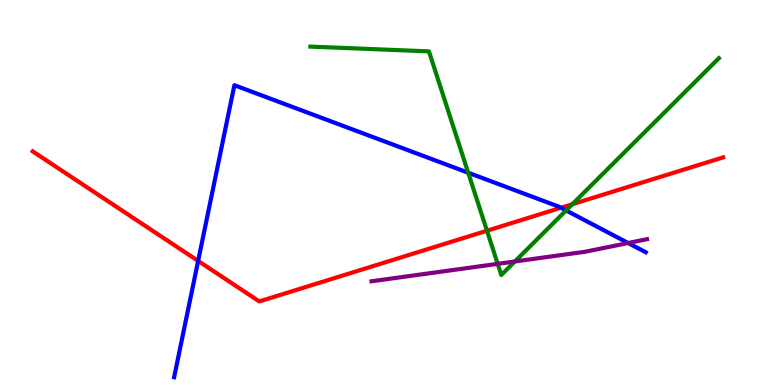[{'lines': ['blue', 'red'], 'intersections': [{'x': 2.56, 'y': 3.22}, {'x': 7.24, 'y': 4.6}]}, {'lines': ['green', 'red'], 'intersections': [{'x': 6.28, 'y': 4.01}, {'x': 7.38, 'y': 4.7}]}, {'lines': ['purple', 'red'], 'intersections': []}, {'lines': ['blue', 'green'], 'intersections': [{'x': 6.04, 'y': 5.51}, {'x': 7.3, 'y': 4.53}]}, {'lines': ['blue', 'purple'], 'intersections': [{'x': 8.11, 'y': 3.69}]}, {'lines': ['green', 'purple'], 'intersections': [{'x': 6.42, 'y': 3.15}, {'x': 6.64, 'y': 3.21}]}]